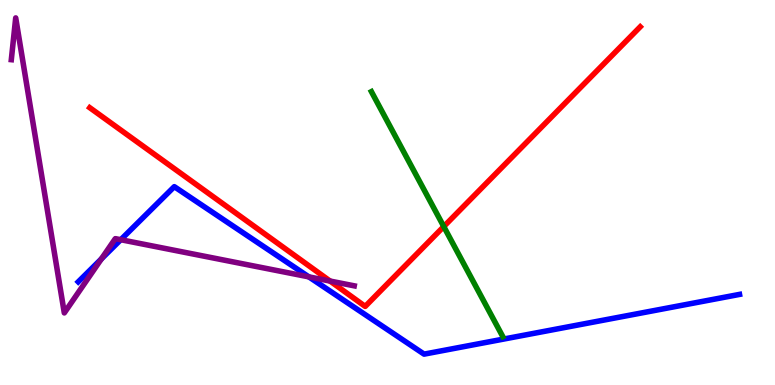[{'lines': ['blue', 'red'], 'intersections': []}, {'lines': ['green', 'red'], 'intersections': [{'x': 5.73, 'y': 4.12}]}, {'lines': ['purple', 'red'], 'intersections': [{'x': 4.26, 'y': 2.7}]}, {'lines': ['blue', 'green'], 'intersections': []}, {'lines': ['blue', 'purple'], 'intersections': [{'x': 1.31, 'y': 3.28}, {'x': 1.56, 'y': 3.77}, {'x': 3.99, 'y': 2.81}]}, {'lines': ['green', 'purple'], 'intersections': []}]